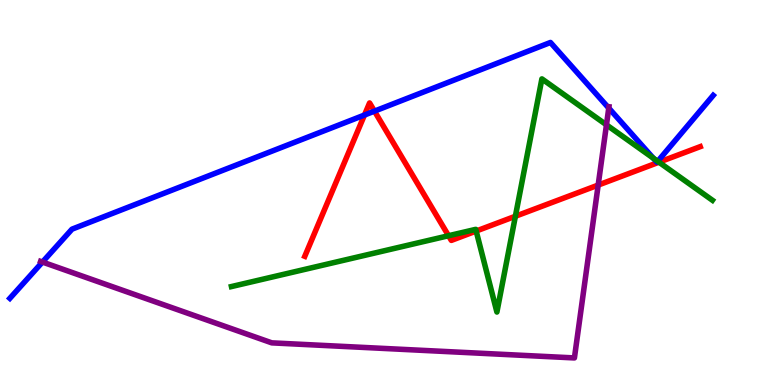[{'lines': ['blue', 'red'], 'intersections': [{'x': 4.7, 'y': 7.01}, {'x': 4.83, 'y': 7.11}]}, {'lines': ['green', 'red'], 'intersections': [{'x': 5.79, 'y': 3.88}, {'x': 6.14, 'y': 4.0}, {'x': 6.65, 'y': 4.38}, {'x': 8.5, 'y': 5.79}]}, {'lines': ['purple', 'red'], 'intersections': [{'x': 7.72, 'y': 5.19}]}, {'lines': ['blue', 'green'], 'intersections': [{'x': 8.43, 'y': 5.89}, {'x': 8.49, 'y': 5.81}]}, {'lines': ['blue', 'purple'], 'intersections': [{'x': 0.548, 'y': 3.19}, {'x': 7.86, 'y': 7.19}]}, {'lines': ['green', 'purple'], 'intersections': [{'x': 7.83, 'y': 6.76}]}]